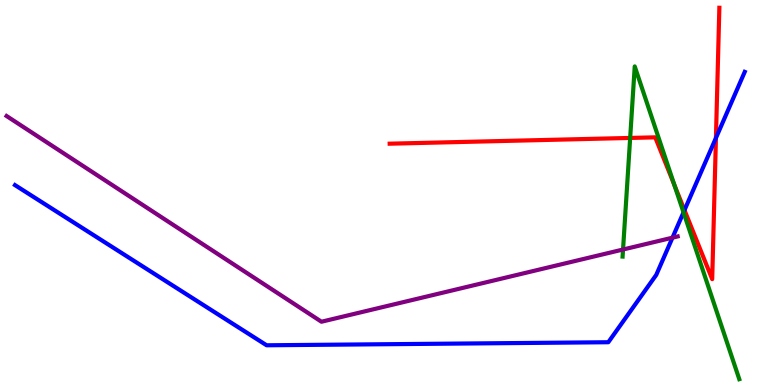[{'lines': ['blue', 'red'], 'intersections': [{'x': 8.83, 'y': 4.54}, {'x': 9.24, 'y': 6.42}]}, {'lines': ['green', 'red'], 'intersections': [{'x': 8.13, 'y': 6.42}, {'x': 8.7, 'y': 5.2}]}, {'lines': ['purple', 'red'], 'intersections': []}, {'lines': ['blue', 'green'], 'intersections': [{'x': 8.82, 'y': 4.48}]}, {'lines': ['blue', 'purple'], 'intersections': [{'x': 8.68, 'y': 3.83}]}, {'lines': ['green', 'purple'], 'intersections': [{'x': 8.04, 'y': 3.52}]}]